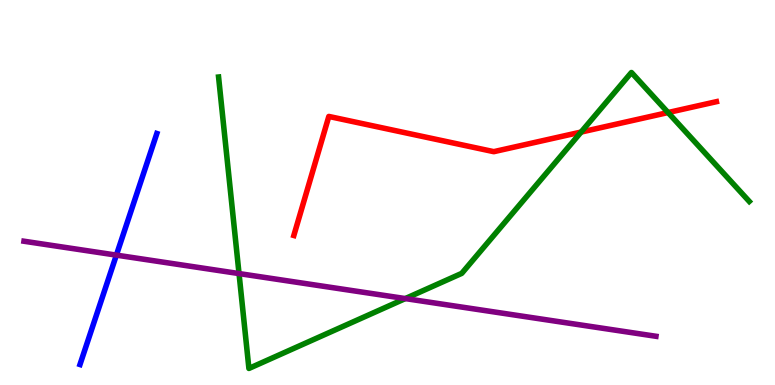[{'lines': ['blue', 'red'], 'intersections': []}, {'lines': ['green', 'red'], 'intersections': [{'x': 7.5, 'y': 6.57}, {'x': 8.62, 'y': 7.08}]}, {'lines': ['purple', 'red'], 'intersections': []}, {'lines': ['blue', 'green'], 'intersections': []}, {'lines': ['blue', 'purple'], 'intersections': [{'x': 1.5, 'y': 3.37}]}, {'lines': ['green', 'purple'], 'intersections': [{'x': 3.08, 'y': 2.89}, {'x': 5.23, 'y': 2.24}]}]